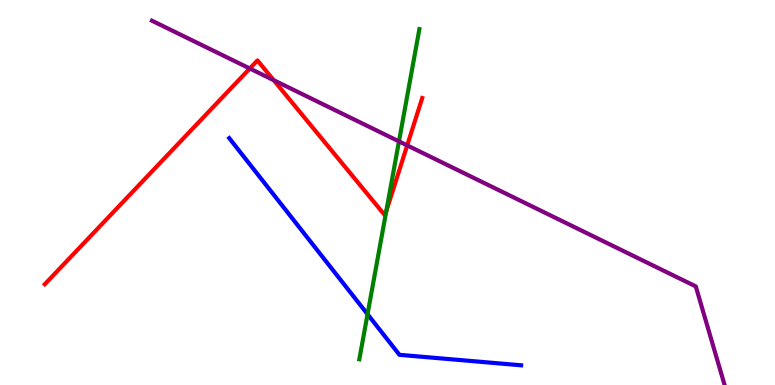[{'lines': ['blue', 'red'], 'intersections': []}, {'lines': ['green', 'red'], 'intersections': [{'x': 4.98, 'y': 4.51}]}, {'lines': ['purple', 'red'], 'intersections': [{'x': 3.22, 'y': 8.22}, {'x': 3.53, 'y': 7.92}, {'x': 5.25, 'y': 6.22}]}, {'lines': ['blue', 'green'], 'intersections': [{'x': 4.74, 'y': 1.84}]}, {'lines': ['blue', 'purple'], 'intersections': []}, {'lines': ['green', 'purple'], 'intersections': [{'x': 5.15, 'y': 6.33}]}]